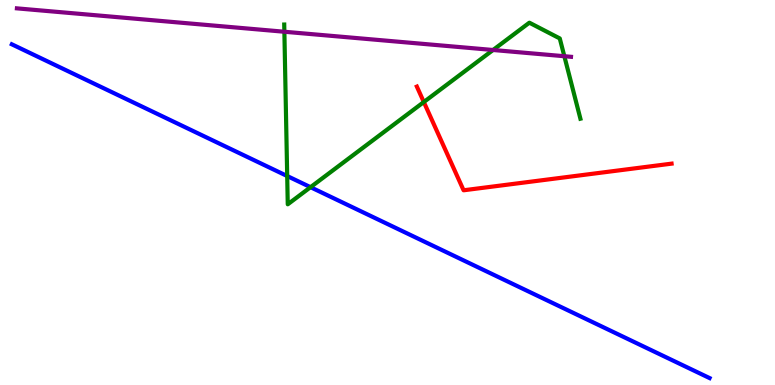[{'lines': ['blue', 'red'], 'intersections': []}, {'lines': ['green', 'red'], 'intersections': [{'x': 5.47, 'y': 7.35}]}, {'lines': ['purple', 'red'], 'intersections': []}, {'lines': ['blue', 'green'], 'intersections': [{'x': 3.71, 'y': 5.43}, {'x': 4.01, 'y': 5.14}]}, {'lines': ['blue', 'purple'], 'intersections': []}, {'lines': ['green', 'purple'], 'intersections': [{'x': 3.67, 'y': 9.18}, {'x': 6.36, 'y': 8.7}, {'x': 7.28, 'y': 8.54}]}]